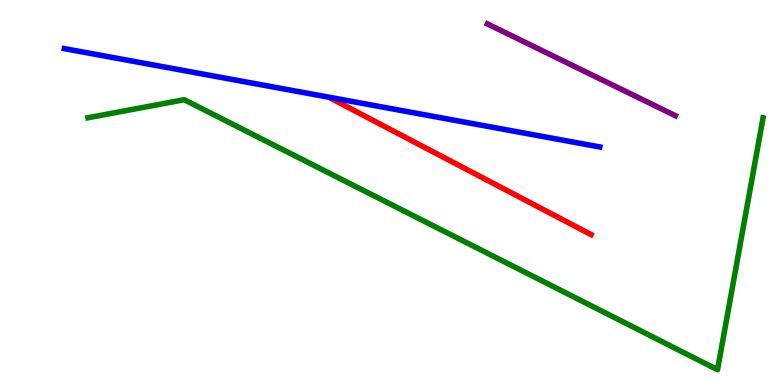[{'lines': ['blue', 'red'], 'intersections': []}, {'lines': ['green', 'red'], 'intersections': []}, {'lines': ['purple', 'red'], 'intersections': []}, {'lines': ['blue', 'green'], 'intersections': []}, {'lines': ['blue', 'purple'], 'intersections': []}, {'lines': ['green', 'purple'], 'intersections': []}]